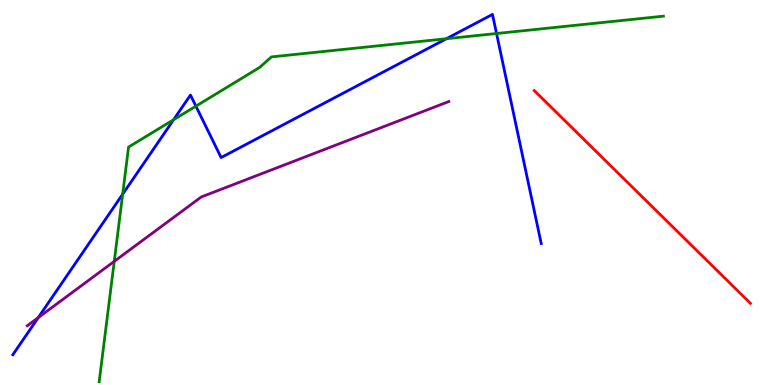[{'lines': ['blue', 'red'], 'intersections': []}, {'lines': ['green', 'red'], 'intersections': []}, {'lines': ['purple', 'red'], 'intersections': []}, {'lines': ['blue', 'green'], 'intersections': [{'x': 1.58, 'y': 4.96}, {'x': 2.24, 'y': 6.89}, {'x': 2.53, 'y': 7.24}, {'x': 5.76, 'y': 8.99}, {'x': 6.41, 'y': 9.13}]}, {'lines': ['blue', 'purple'], 'intersections': [{'x': 0.493, 'y': 1.75}]}, {'lines': ['green', 'purple'], 'intersections': [{'x': 1.47, 'y': 3.21}]}]